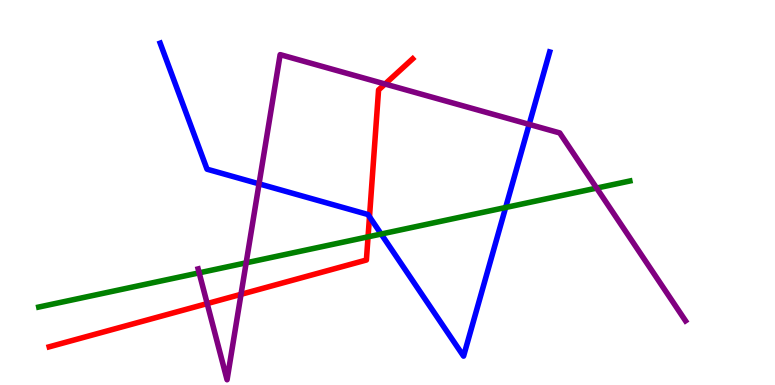[{'lines': ['blue', 'red'], 'intersections': [{'x': 4.77, 'y': 4.37}]}, {'lines': ['green', 'red'], 'intersections': [{'x': 4.75, 'y': 3.85}]}, {'lines': ['purple', 'red'], 'intersections': [{'x': 2.67, 'y': 2.11}, {'x': 3.11, 'y': 2.36}, {'x': 4.97, 'y': 7.82}]}, {'lines': ['blue', 'green'], 'intersections': [{'x': 4.92, 'y': 3.92}, {'x': 6.52, 'y': 4.61}]}, {'lines': ['blue', 'purple'], 'intersections': [{'x': 3.34, 'y': 5.22}, {'x': 6.83, 'y': 6.77}]}, {'lines': ['green', 'purple'], 'intersections': [{'x': 2.57, 'y': 2.91}, {'x': 3.18, 'y': 3.17}, {'x': 7.7, 'y': 5.11}]}]